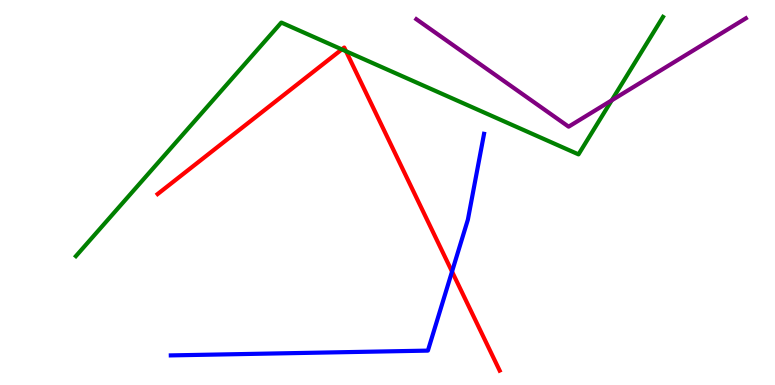[{'lines': ['blue', 'red'], 'intersections': [{'x': 5.83, 'y': 2.95}]}, {'lines': ['green', 'red'], 'intersections': [{'x': 4.41, 'y': 8.72}, {'x': 4.46, 'y': 8.67}]}, {'lines': ['purple', 'red'], 'intersections': []}, {'lines': ['blue', 'green'], 'intersections': []}, {'lines': ['blue', 'purple'], 'intersections': []}, {'lines': ['green', 'purple'], 'intersections': [{'x': 7.89, 'y': 7.39}]}]